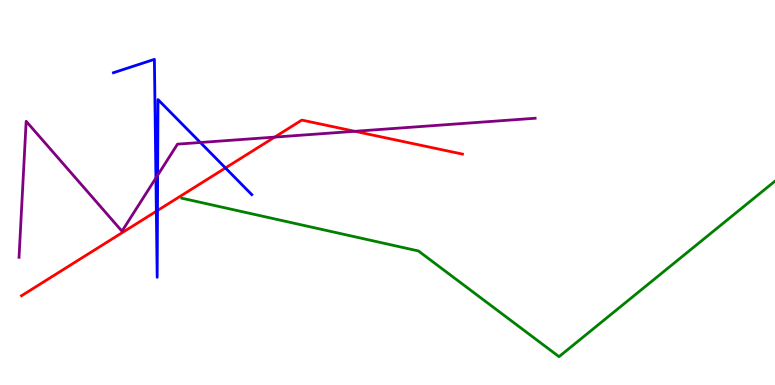[{'lines': ['blue', 'red'], 'intersections': [{'x': 2.02, 'y': 4.51}, {'x': 2.03, 'y': 4.53}, {'x': 2.91, 'y': 5.64}]}, {'lines': ['green', 'red'], 'intersections': []}, {'lines': ['purple', 'red'], 'intersections': [{'x': 3.54, 'y': 6.44}, {'x': 4.58, 'y': 6.59}]}, {'lines': ['blue', 'green'], 'intersections': []}, {'lines': ['blue', 'purple'], 'intersections': [{'x': 2.01, 'y': 5.38}, {'x': 2.03, 'y': 5.45}, {'x': 2.58, 'y': 6.3}]}, {'lines': ['green', 'purple'], 'intersections': []}]